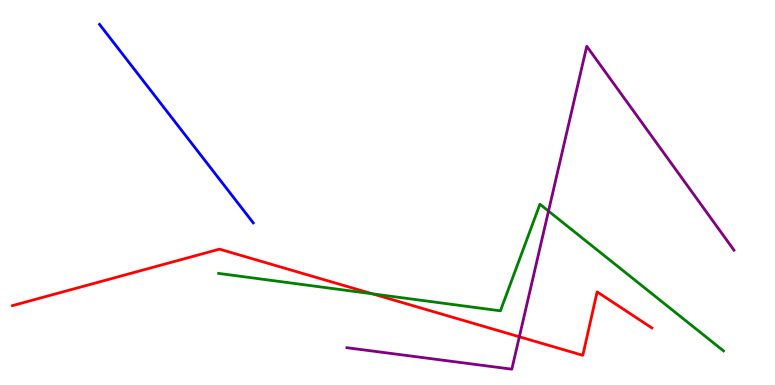[{'lines': ['blue', 'red'], 'intersections': []}, {'lines': ['green', 'red'], 'intersections': [{'x': 4.8, 'y': 2.37}]}, {'lines': ['purple', 'red'], 'intersections': [{'x': 6.7, 'y': 1.25}]}, {'lines': ['blue', 'green'], 'intersections': []}, {'lines': ['blue', 'purple'], 'intersections': []}, {'lines': ['green', 'purple'], 'intersections': [{'x': 7.08, 'y': 4.52}]}]